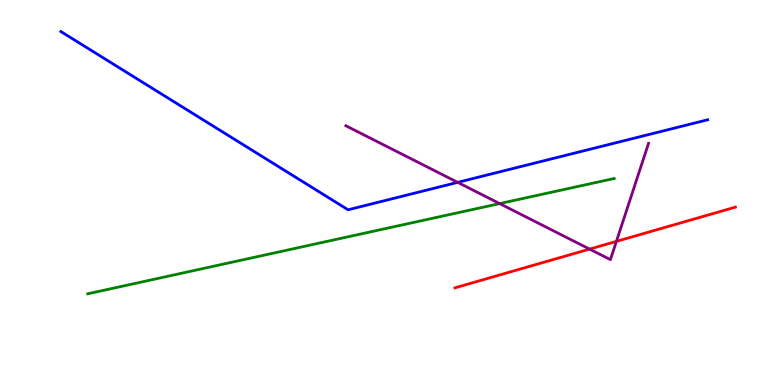[{'lines': ['blue', 'red'], 'intersections': []}, {'lines': ['green', 'red'], 'intersections': []}, {'lines': ['purple', 'red'], 'intersections': [{'x': 7.61, 'y': 3.53}, {'x': 7.95, 'y': 3.73}]}, {'lines': ['blue', 'green'], 'intersections': []}, {'lines': ['blue', 'purple'], 'intersections': [{'x': 5.91, 'y': 5.26}]}, {'lines': ['green', 'purple'], 'intersections': [{'x': 6.45, 'y': 4.71}]}]